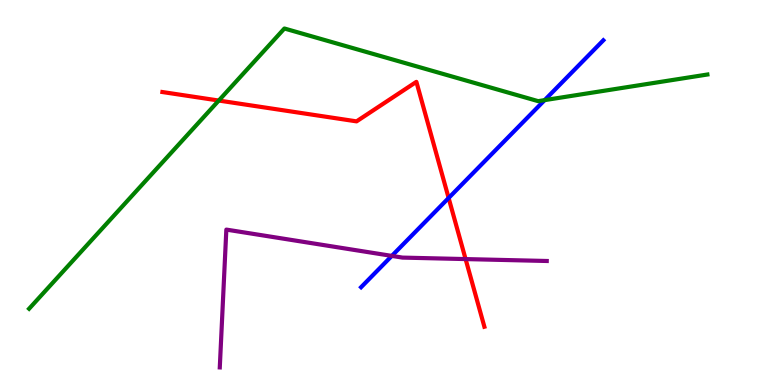[{'lines': ['blue', 'red'], 'intersections': [{'x': 5.79, 'y': 4.86}]}, {'lines': ['green', 'red'], 'intersections': [{'x': 2.82, 'y': 7.39}]}, {'lines': ['purple', 'red'], 'intersections': [{'x': 6.01, 'y': 3.27}]}, {'lines': ['blue', 'green'], 'intersections': [{'x': 7.03, 'y': 7.4}]}, {'lines': ['blue', 'purple'], 'intersections': [{'x': 5.06, 'y': 3.35}]}, {'lines': ['green', 'purple'], 'intersections': []}]